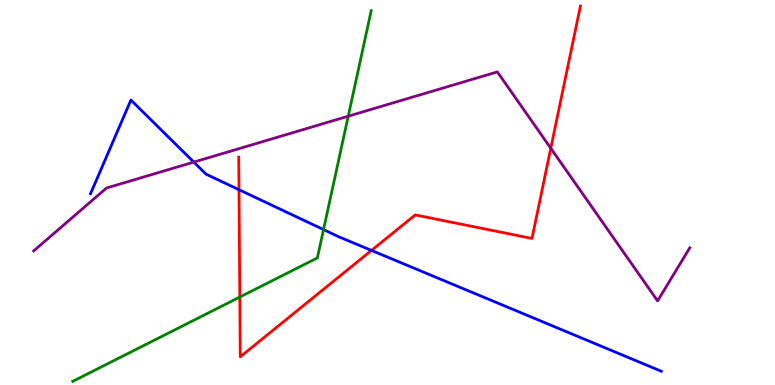[{'lines': ['blue', 'red'], 'intersections': [{'x': 3.08, 'y': 5.07}, {'x': 4.79, 'y': 3.5}]}, {'lines': ['green', 'red'], 'intersections': [{'x': 3.09, 'y': 2.28}]}, {'lines': ['purple', 'red'], 'intersections': [{'x': 7.11, 'y': 6.15}]}, {'lines': ['blue', 'green'], 'intersections': [{'x': 4.17, 'y': 4.04}]}, {'lines': ['blue', 'purple'], 'intersections': [{'x': 2.5, 'y': 5.79}]}, {'lines': ['green', 'purple'], 'intersections': [{'x': 4.49, 'y': 6.98}]}]